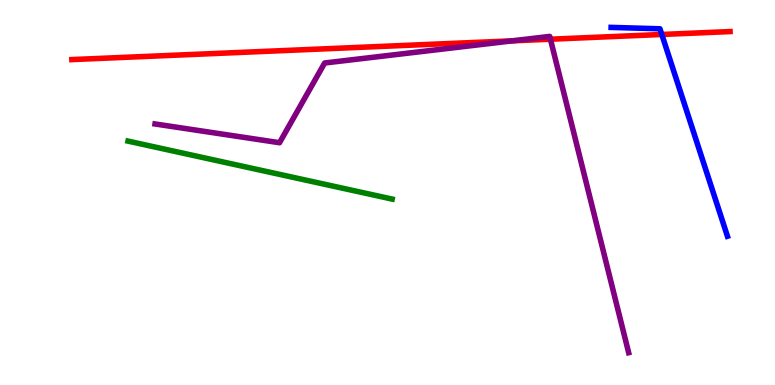[{'lines': ['blue', 'red'], 'intersections': [{'x': 8.54, 'y': 9.1}]}, {'lines': ['green', 'red'], 'intersections': []}, {'lines': ['purple', 'red'], 'intersections': [{'x': 6.61, 'y': 8.94}, {'x': 7.1, 'y': 8.98}]}, {'lines': ['blue', 'green'], 'intersections': []}, {'lines': ['blue', 'purple'], 'intersections': []}, {'lines': ['green', 'purple'], 'intersections': []}]